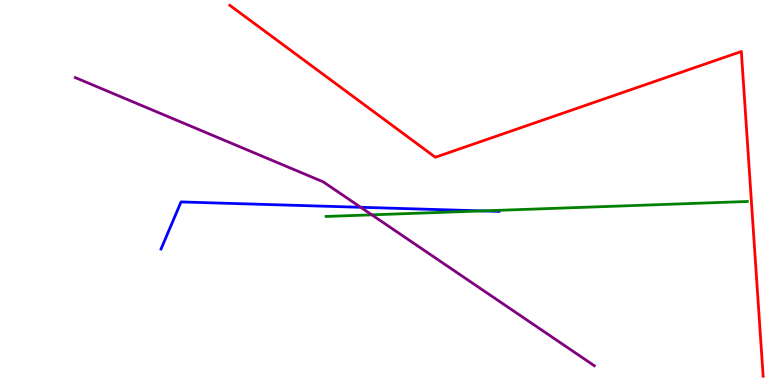[{'lines': ['blue', 'red'], 'intersections': []}, {'lines': ['green', 'red'], 'intersections': []}, {'lines': ['purple', 'red'], 'intersections': []}, {'lines': ['blue', 'green'], 'intersections': [{'x': 6.22, 'y': 4.52}]}, {'lines': ['blue', 'purple'], 'intersections': [{'x': 4.65, 'y': 4.62}]}, {'lines': ['green', 'purple'], 'intersections': [{'x': 4.8, 'y': 4.42}]}]